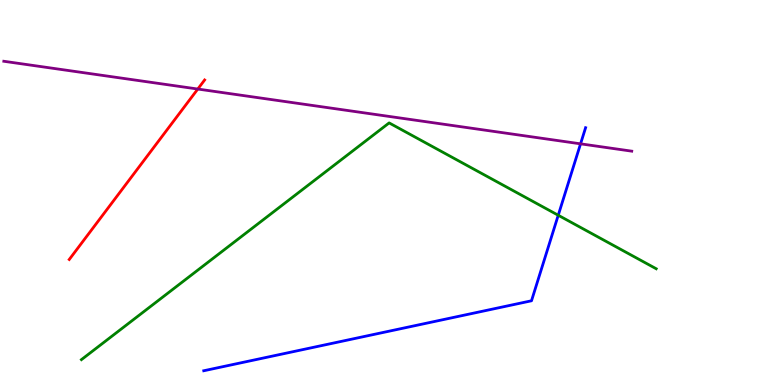[{'lines': ['blue', 'red'], 'intersections': []}, {'lines': ['green', 'red'], 'intersections': []}, {'lines': ['purple', 'red'], 'intersections': [{'x': 2.55, 'y': 7.69}]}, {'lines': ['blue', 'green'], 'intersections': [{'x': 7.2, 'y': 4.41}]}, {'lines': ['blue', 'purple'], 'intersections': [{'x': 7.49, 'y': 6.26}]}, {'lines': ['green', 'purple'], 'intersections': []}]